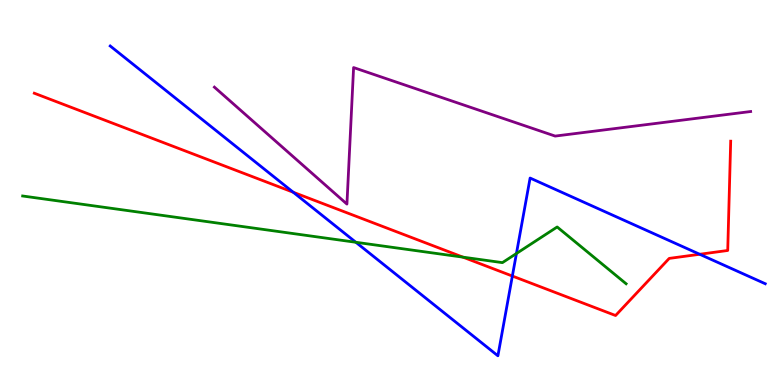[{'lines': ['blue', 'red'], 'intersections': [{'x': 3.78, 'y': 5.01}, {'x': 6.61, 'y': 2.83}, {'x': 9.03, 'y': 3.4}]}, {'lines': ['green', 'red'], 'intersections': [{'x': 5.97, 'y': 3.32}]}, {'lines': ['purple', 'red'], 'intersections': []}, {'lines': ['blue', 'green'], 'intersections': [{'x': 4.59, 'y': 3.71}, {'x': 6.66, 'y': 3.42}]}, {'lines': ['blue', 'purple'], 'intersections': []}, {'lines': ['green', 'purple'], 'intersections': []}]